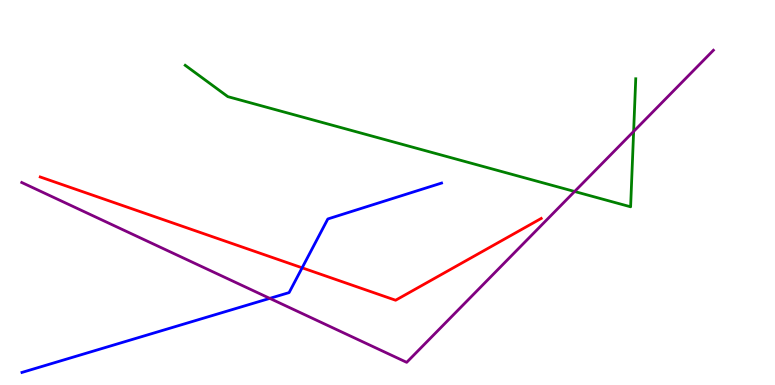[{'lines': ['blue', 'red'], 'intersections': [{'x': 3.9, 'y': 3.04}]}, {'lines': ['green', 'red'], 'intersections': []}, {'lines': ['purple', 'red'], 'intersections': []}, {'lines': ['blue', 'green'], 'intersections': []}, {'lines': ['blue', 'purple'], 'intersections': [{'x': 3.48, 'y': 2.25}]}, {'lines': ['green', 'purple'], 'intersections': [{'x': 7.41, 'y': 5.03}, {'x': 8.18, 'y': 6.59}]}]